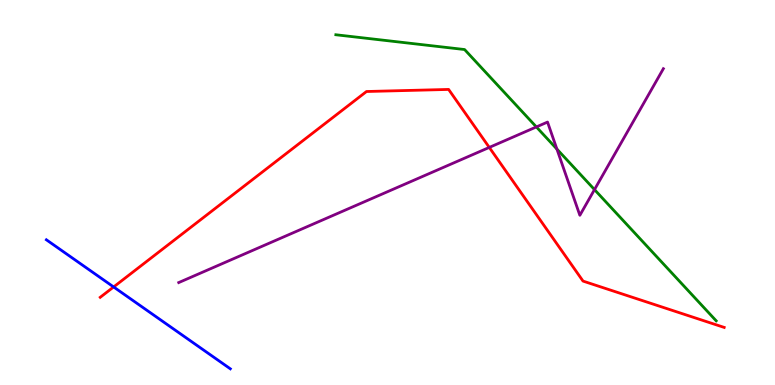[{'lines': ['blue', 'red'], 'intersections': [{'x': 1.47, 'y': 2.55}]}, {'lines': ['green', 'red'], 'intersections': []}, {'lines': ['purple', 'red'], 'intersections': [{'x': 6.31, 'y': 6.17}]}, {'lines': ['blue', 'green'], 'intersections': []}, {'lines': ['blue', 'purple'], 'intersections': []}, {'lines': ['green', 'purple'], 'intersections': [{'x': 6.92, 'y': 6.7}, {'x': 7.19, 'y': 6.13}, {'x': 7.67, 'y': 5.08}]}]